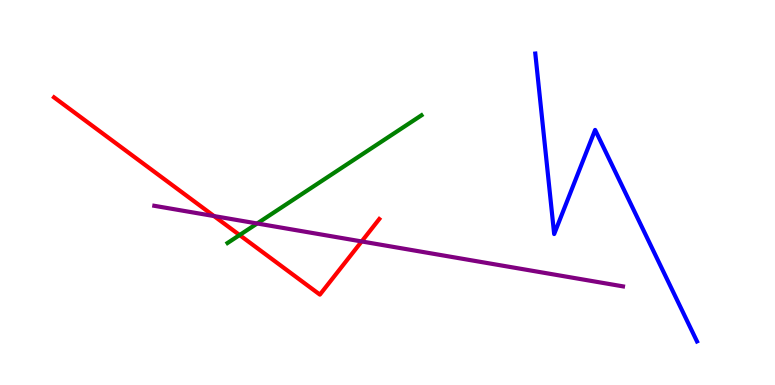[{'lines': ['blue', 'red'], 'intersections': []}, {'lines': ['green', 'red'], 'intersections': [{'x': 3.09, 'y': 3.89}]}, {'lines': ['purple', 'red'], 'intersections': [{'x': 2.76, 'y': 4.39}, {'x': 4.67, 'y': 3.73}]}, {'lines': ['blue', 'green'], 'intersections': []}, {'lines': ['blue', 'purple'], 'intersections': []}, {'lines': ['green', 'purple'], 'intersections': [{'x': 3.32, 'y': 4.2}]}]